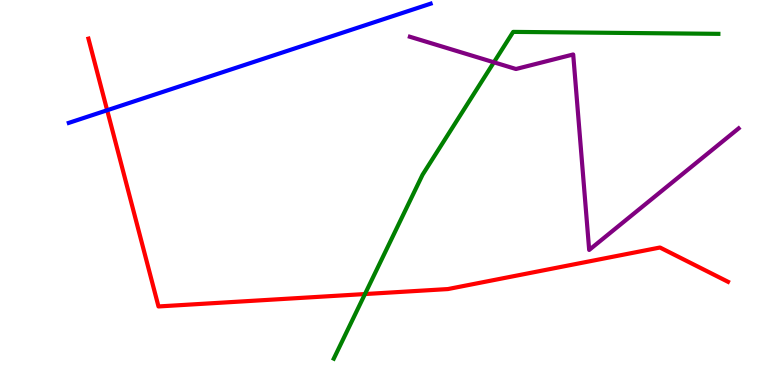[{'lines': ['blue', 'red'], 'intersections': [{'x': 1.38, 'y': 7.14}]}, {'lines': ['green', 'red'], 'intersections': [{'x': 4.71, 'y': 2.36}]}, {'lines': ['purple', 'red'], 'intersections': []}, {'lines': ['blue', 'green'], 'intersections': []}, {'lines': ['blue', 'purple'], 'intersections': []}, {'lines': ['green', 'purple'], 'intersections': [{'x': 6.37, 'y': 8.38}]}]